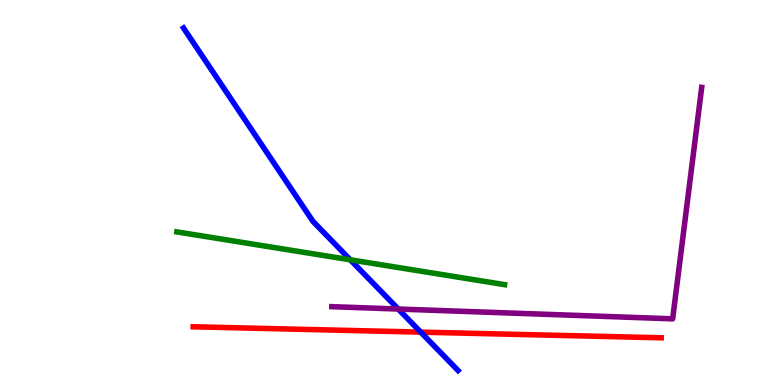[{'lines': ['blue', 'red'], 'intersections': [{'x': 5.43, 'y': 1.37}]}, {'lines': ['green', 'red'], 'intersections': []}, {'lines': ['purple', 'red'], 'intersections': []}, {'lines': ['blue', 'green'], 'intersections': [{'x': 4.52, 'y': 3.25}]}, {'lines': ['blue', 'purple'], 'intersections': [{'x': 5.14, 'y': 1.97}]}, {'lines': ['green', 'purple'], 'intersections': []}]